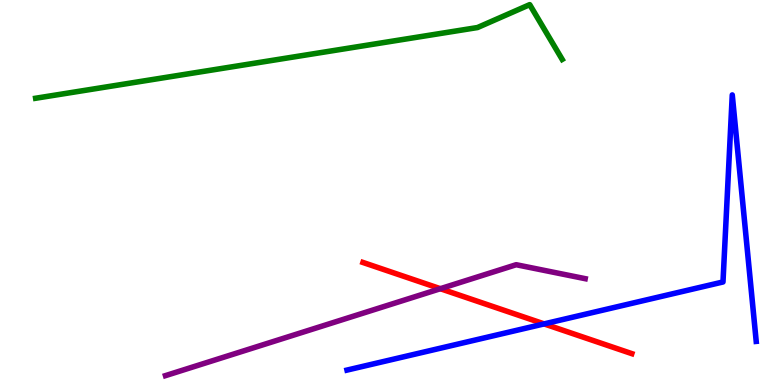[{'lines': ['blue', 'red'], 'intersections': [{'x': 7.02, 'y': 1.59}]}, {'lines': ['green', 'red'], 'intersections': []}, {'lines': ['purple', 'red'], 'intersections': [{'x': 5.68, 'y': 2.5}]}, {'lines': ['blue', 'green'], 'intersections': []}, {'lines': ['blue', 'purple'], 'intersections': []}, {'lines': ['green', 'purple'], 'intersections': []}]